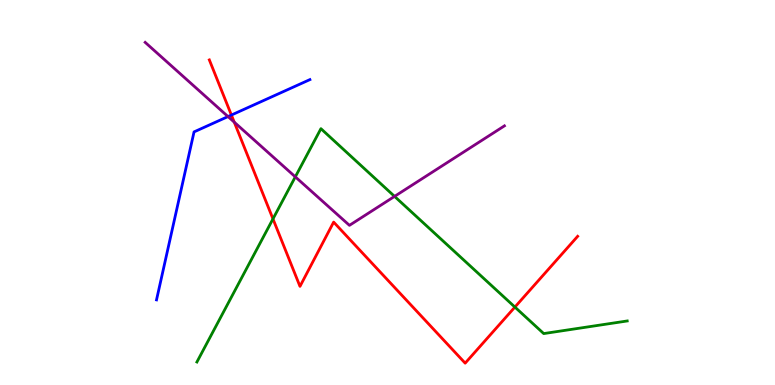[{'lines': ['blue', 'red'], 'intersections': [{'x': 2.99, 'y': 7.01}]}, {'lines': ['green', 'red'], 'intersections': [{'x': 3.52, 'y': 4.31}, {'x': 6.64, 'y': 2.02}]}, {'lines': ['purple', 'red'], 'intersections': [{'x': 3.02, 'y': 6.83}]}, {'lines': ['blue', 'green'], 'intersections': []}, {'lines': ['blue', 'purple'], 'intersections': [{'x': 2.94, 'y': 6.97}]}, {'lines': ['green', 'purple'], 'intersections': [{'x': 3.81, 'y': 5.41}, {'x': 5.09, 'y': 4.9}]}]